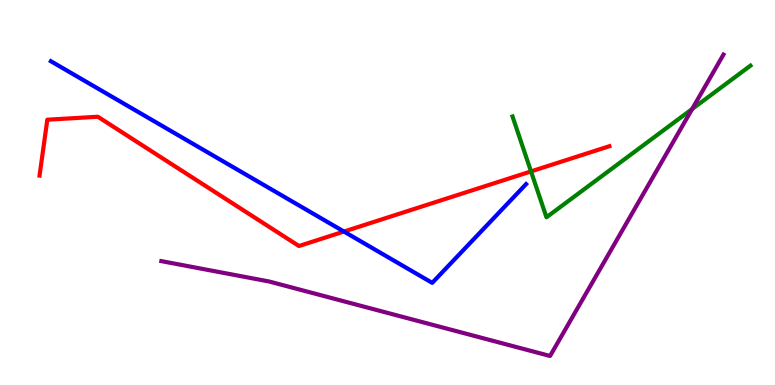[{'lines': ['blue', 'red'], 'intersections': [{'x': 4.44, 'y': 3.99}]}, {'lines': ['green', 'red'], 'intersections': [{'x': 6.85, 'y': 5.55}]}, {'lines': ['purple', 'red'], 'intersections': []}, {'lines': ['blue', 'green'], 'intersections': []}, {'lines': ['blue', 'purple'], 'intersections': []}, {'lines': ['green', 'purple'], 'intersections': [{'x': 8.93, 'y': 7.17}]}]